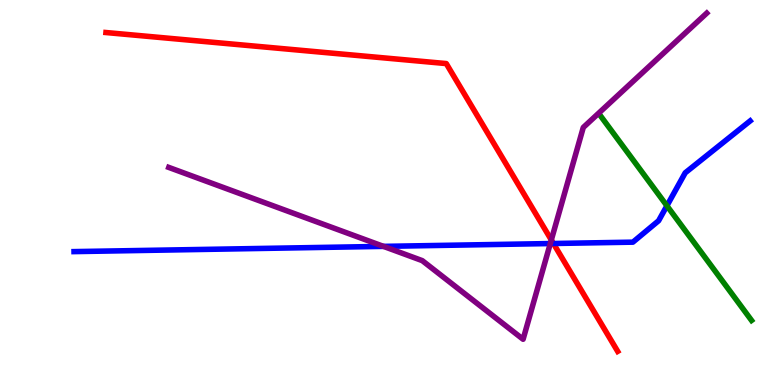[{'lines': ['blue', 'red'], 'intersections': [{'x': 7.14, 'y': 3.68}]}, {'lines': ['green', 'red'], 'intersections': []}, {'lines': ['purple', 'red'], 'intersections': [{'x': 7.11, 'y': 3.77}]}, {'lines': ['blue', 'green'], 'intersections': [{'x': 8.61, 'y': 4.66}]}, {'lines': ['blue', 'purple'], 'intersections': [{'x': 4.95, 'y': 3.6}, {'x': 7.1, 'y': 3.67}]}, {'lines': ['green', 'purple'], 'intersections': []}]